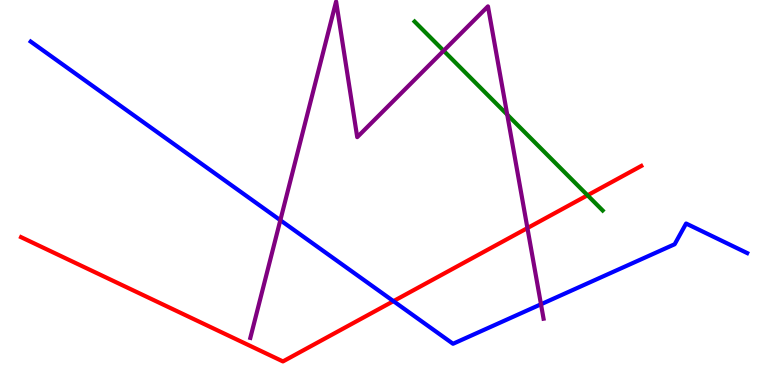[{'lines': ['blue', 'red'], 'intersections': [{'x': 5.08, 'y': 2.18}]}, {'lines': ['green', 'red'], 'intersections': [{'x': 7.58, 'y': 4.93}]}, {'lines': ['purple', 'red'], 'intersections': [{'x': 6.81, 'y': 4.08}]}, {'lines': ['blue', 'green'], 'intersections': []}, {'lines': ['blue', 'purple'], 'intersections': [{'x': 3.62, 'y': 4.28}, {'x': 6.98, 'y': 2.1}]}, {'lines': ['green', 'purple'], 'intersections': [{'x': 5.72, 'y': 8.68}, {'x': 6.54, 'y': 7.02}]}]